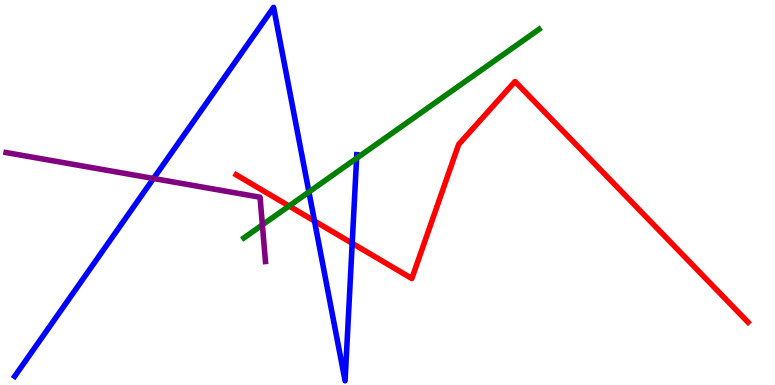[{'lines': ['blue', 'red'], 'intersections': [{'x': 4.06, 'y': 4.26}, {'x': 4.54, 'y': 3.68}]}, {'lines': ['green', 'red'], 'intersections': [{'x': 3.73, 'y': 4.65}]}, {'lines': ['purple', 'red'], 'intersections': []}, {'lines': ['blue', 'green'], 'intersections': [{'x': 3.99, 'y': 5.01}, {'x': 4.6, 'y': 5.89}]}, {'lines': ['blue', 'purple'], 'intersections': [{'x': 1.98, 'y': 5.36}]}, {'lines': ['green', 'purple'], 'intersections': [{'x': 3.39, 'y': 4.16}]}]